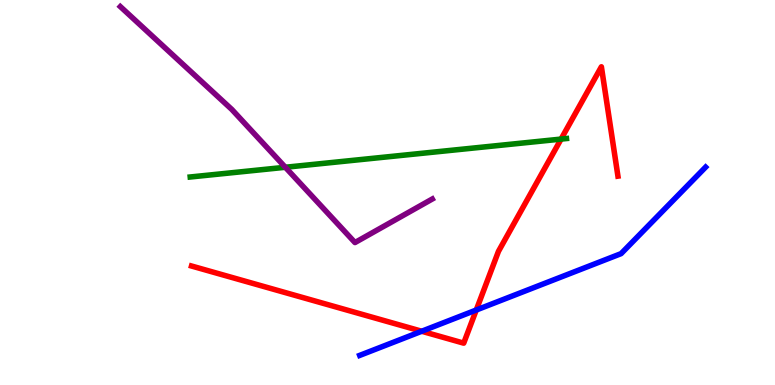[{'lines': ['blue', 'red'], 'intersections': [{'x': 5.44, 'y': 1.4}, {'x': 6.15, 'y': 1.95}]}, {'lines': ['green', 'red'], 'intersections': [{'x': 7.24, 'y': 6.39}]}, {'lines': ['purple', 'red'], 'intersections': []}, {'lines': ['blue', 'green'], 'intersections': []}, {'lines': ['blue', 'purple'], 'intersections': []}, {'lines': ['green', 'purple'], 'intersections': [{'x': 3.68, 'y': 5.66}]}]